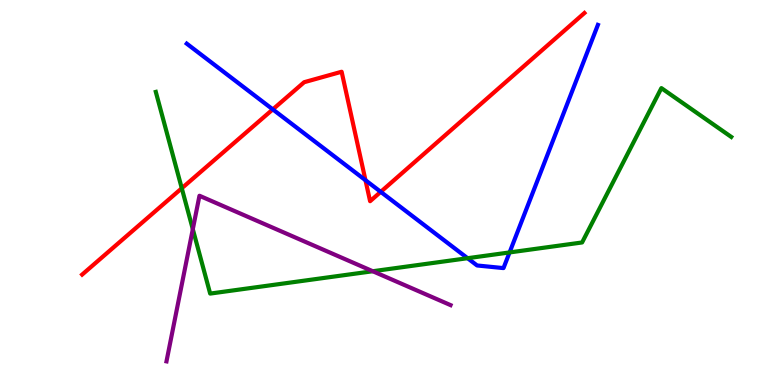[{'lines': ['blue', 'red'], 'intersections': [{'x': 3.52, 'y': 7.16}, {'x': 4.72, 'y': 5.32}, {'x': 4.91, 'y': 5.02}]}, {'lines': ['green', 'red'], 'intersections': [{'x': 2.35, 'y': 5.11}]}, {'lines': ['purple', 'red'], 'intersections': []}, {'lines': ['blue', 'green'], 'intersections': [{'x': 6.03, 'y': 3.29}, {'x': 6.58, 'y': 3.44}]}, {'lines': ['blue', 'purple'], 'intersections': []}, {'lines': ['green', 'purple'], 'intersections': [{'x': 2.49, 'y': 4.05}, {'x': 4.81, 'y': 2.95}]}]